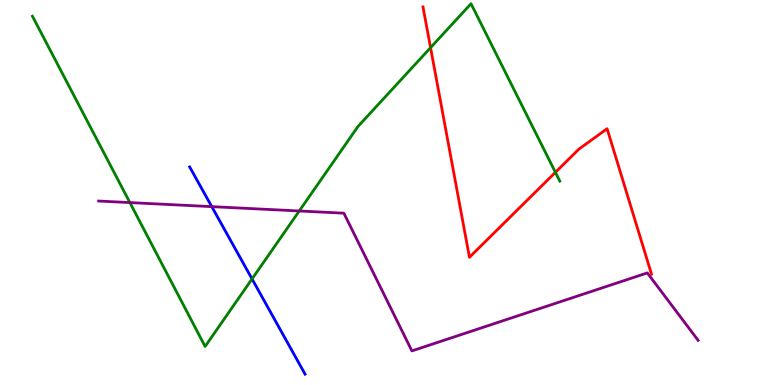[{'lines': ['blue', 'red'], 'intersections': []}, {'lines': ['green', 'red'], 'intersections': [{'x': 5.56, 'y': 8.76}, {'x': 7.17, 'y': 5.52}]}, {'lines': ['purple', 'red'], 'intersections': []}, {'lines': ['blue', 'green'], 'intersections': [{'x': 3.25, 'y': 2.75}]}, {'lines': ['blue', 'purple'], 'intersections': [{'x': 2.73, 'y': 4.63}]}, {'lines': ['green', 'purple'], 'intersections': [{'x': 1.68, 'y': 4.74}, {'x': 3.86, 'y': 4.52}]}]